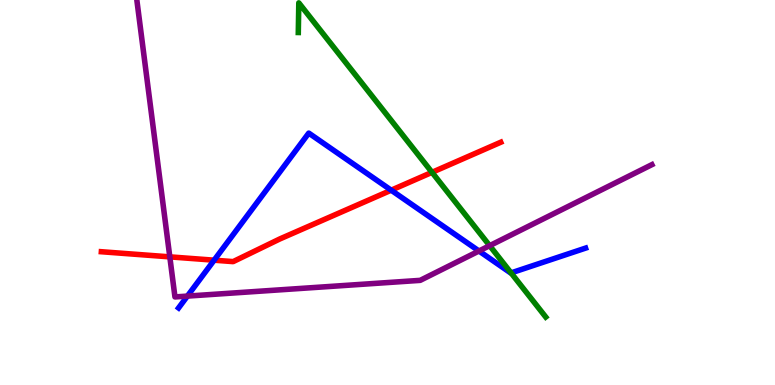[{'lines': ['blue', 'red'], 'intersections': [{'x': 2.76, 'y': 3.24}, {'x': 5.05, 'y': 5.06}]}, {'lines': ['green', 'red'], 'intersections': [{'x': 5.57, 'y': 5.52}]}, {'lines': ['purple', 'red'], 'intersections': [{'x': 2.19, 'y': 3.33}]}, {'lines': ['blue', 'green'], 'intersections': [{'x': 6.59, 'y': 2.91}]}, {'lines': ['blue', 'purple'], 'intersections': [{'x': 2.42, 'y': 2.31}, {'x': 6.18, 'y': 3.48}]}, {'lines': ['green', 'purple'], 'intersections': [{'x': 6.32, 'y': 3.62}]}]